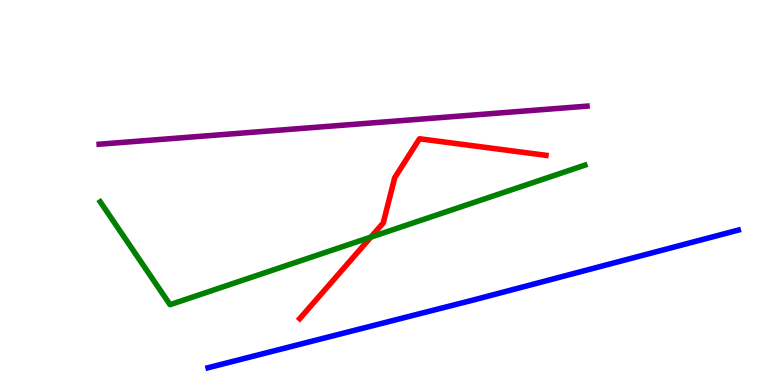[{'lines': ['blue', 'red'], 'intersections': []}, {'lines': ['green', 'red'], 'intersections': [{'x': 4.79, 'y': 3.84}]}, {'lines': ['purple', 'red'], 'intersections': []}, {'lines': ['blue', 'green'], 'intersections': []}, {'lines': ['blue', 'purple'], 'intersections': []}, {'lines': ['green', 'purple'], 'intersections': []}]